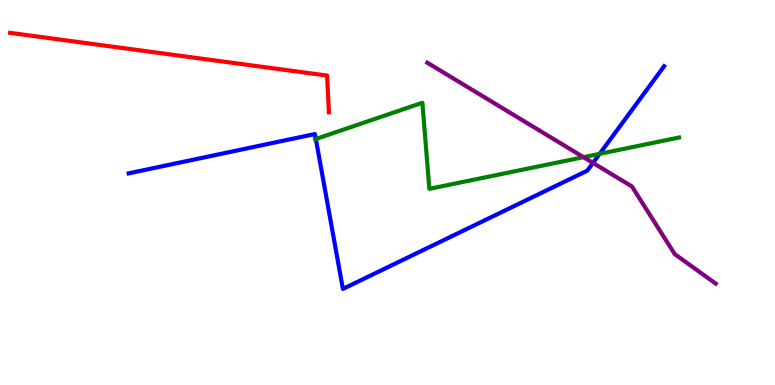[{'lines': ['blue', 'red'], 'intersections': []}, {'lines': ['green', 'red'], 'intersections': []}, {'lines': ['purple', 'red'], 'intersections': []}, {'lines': ['blue', 'green'], 'intersections': [{'x': 4.08, 'y': 6.39}, {'x': 7.74, 'y': 6.0}]}, {'lines': ['blue', 'purple'], 'intersections': [{'x': 7.65, 'y': 5.77}]}, {'lines': ['green', 'purple'], 'intersections': [{'x': 7.53, 'y': 5.92}]}]